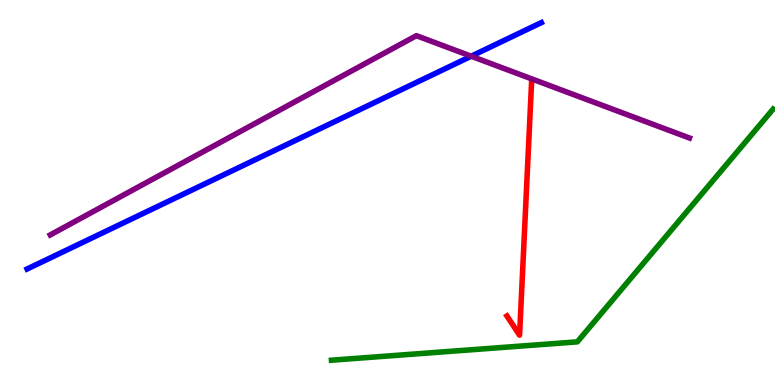[{'lines': ['blue', 'red'], 'intersections': []}, {'lines': ['green', 'red'], 'intersections': []}, {'lines': ['purple', 'red'], 'intersections': []}, {'lines': ['blue', 'green'], 'intersections': []}, {'lines': ['blue', 'purple'], 'intersections': [{'x': 6.08, 'y': 8.54}]}, {'lines': ['green', 'purple'], 'intersections': []}]